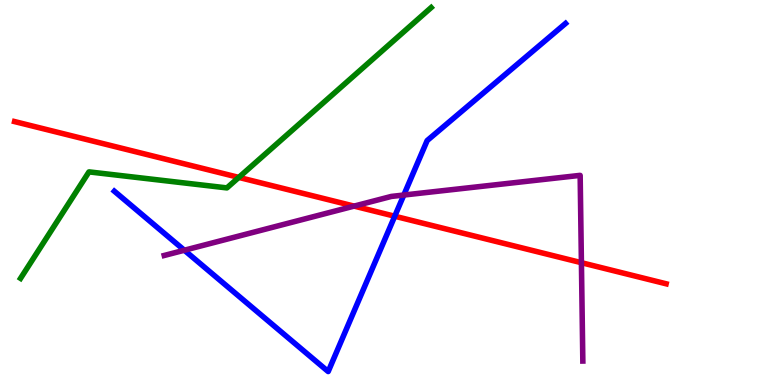[{'lines': ['blue', 'red'], 'intersections': [{'x': 5.09, 'y': 4.38}]}, {'lines': ['green', 'red'], 'intersections': [{'x': 3.08, 'y': 5.39}]}, {'lines': ['purple', 'red'], 'intersections': [{'x': 4.57, 'y': 4.65}, {'x': 7.5, 'y': 3.18}]}, {'lines': ['blue', 'green'], 'intersections': []}, {'lines': ['blue', 'purple'], 'intersections': [{'x': 2.38, 'y': 3.5}, {'x': 5.21, 'y': 4.93}]}, {'lines': ['green', 'purple'], 'intersections': []}]